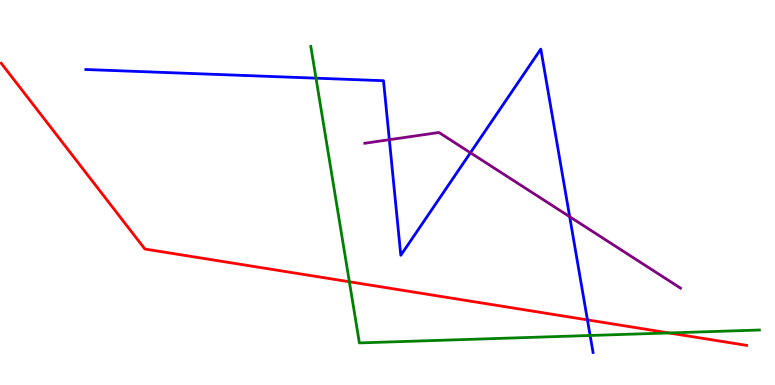[{'lines': ['blue', 'red'], 'intersections': [{'x': 7.58, 'y': 1.69}]}, {'lines': ['green', 'red'], 'intersections': [{'x': 4.51, 'y': 2.68}, {'x': 8.63, 'y': 1.35}]}, {'lines': ['purple', 'red'], 'intersections': []}, {'lines': ['blue', 'green'], 'intersections': [{'x': 4.08, 'y': 7.97}, {'x': 7.61, 'y': 1.29}]}, {'lines': ['blue', 'purple'], 'intersections': [{'x': 5.02, 'y': 6.37}, {'x': 6.07, 'y': 6.03}, {'x': 7.35, 'y': 4.37}]}, {'lines': ['green', 'purple'], 'intersections': []}]